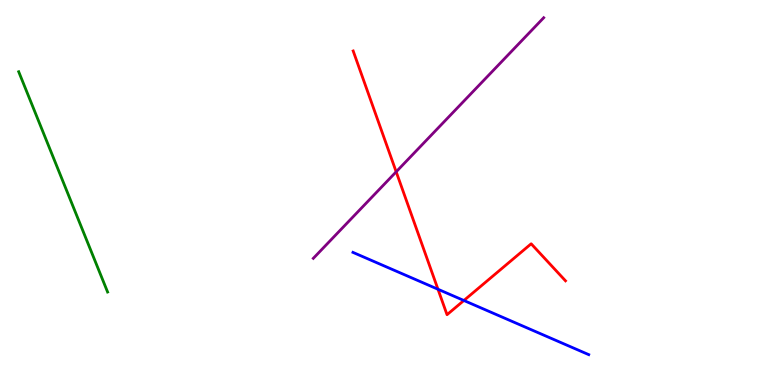[{'lines': ['blue', 'red'], 'intersections': [{'x': 5.65, 'y': 2.49}, {'x': 5.99, 'y': 2.2}]}, {'lines': ['green', 'red'], 'intersections': []}, {'lines': ['purple', 'red'], 'intersections': [{'x': 5.11, 'y': 5.54}]}, {'lines': ['blue', 'green'], 'intersections': []}, {'lines': ['blue', 'purple'], 'intersections': []}, {'lines': ['green', 'purple'], 'intersections': []}]